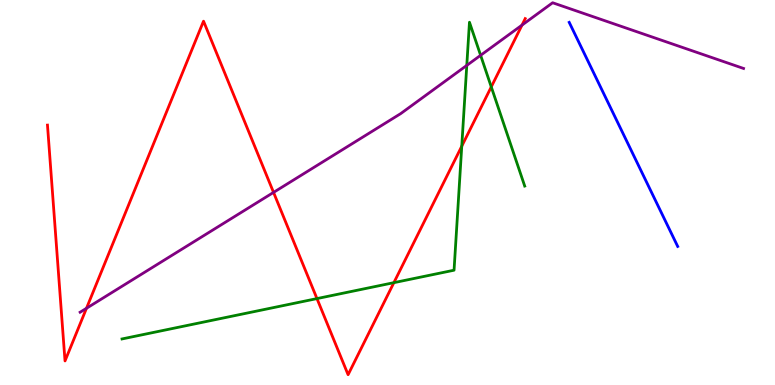[{'lines': ['blue', 'red'], 'intersections': []}, {'lines': ['green', 'red'], 'intersections': [{'x': 4.09, 'y': 2.24}, {'x': 5.08, 'y': 2.66}, {'x': 5.96, 'y': 6.2}, {'x': 6.34, 'y': 7.74}]}, {'lines': ['purple', 'red'], 'intersections': [{'x': 1.12, 'y': 1.99}, {'x': 3.53, 'y': 5.0}, {'x': 6.74, 'y': 9.35}]}, {'lines': ['blue', 'green'], 'intersections': []}, {'lines': ['blue', 'purple'], 'intersections': []}, {'lines': ['green', 'purple'], 'intersections': [{'x': 6.02, 'y': 8.3}, {'x': 6.2, 'y': 8.56}]}]